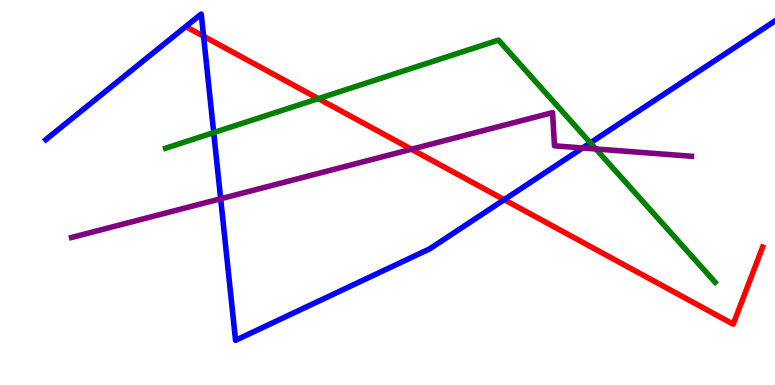[{'lines': ['blue', 'red'], 'intersections': [{'x': 2.63, 'y': 9.06}, {'x': 6.51, 'y': 4.81}]}, {'lines': ['green', 'red'], 'intersections': [{'x': 4.11, 'y': 7.44}]}, {'lines': ['purple', 'red'], 'intersections': [{'x': 5.31, 'y': 6.12}]}, {'lines': ['blue', 'green'], 'intersections': [{'x': 2.76, 'y': 6.56}, {'x': 7.62, 'y': 6.29}]}, {'lines': ['blue', 'purple'], 'intersections': [{'x': 2.85, 'y': 4.84}, {'x': 7.52, 'y': 6.16}]}, {'lines': ['green', 'purple'], 'intersections': [{'x': 7.69, 'y': 6.13}]}]